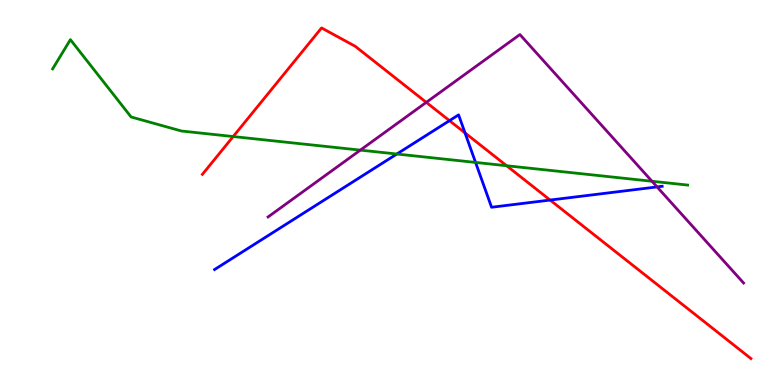[{'lines': ['blue', 'red'], 'intersections': [{'x': 5.8, 'y': 6.87}, {'x': 6.0, 'y': 6.55}, {'x': 7.1, 'y': 4.8}]}, {'lines': ['green', 'red'], 'intersections': [{'x': 3.01, 'y': 6.45}, {'x': 6.54, 'y': 5.7}]}, {'lines': ['purple', 'red'], 'intersections': [{'x': 5.5, 'y': 7.34}]}, {'lines': ['blue', 'green'], 'intersections': [{'x': 5.12, 'y': 6.0}, {'x': 6.14, 'y': 5.78}]}, {'lines': ['blue', 'purple'], 'intersections': [{'x': 8.48, 'y': 5.15}]}, {'lines': ['green', 'purple'], 'intersections': [{'x': 4.65, 'y': 6.1}, {'x': 8.41, 'y': 5.29}]}]